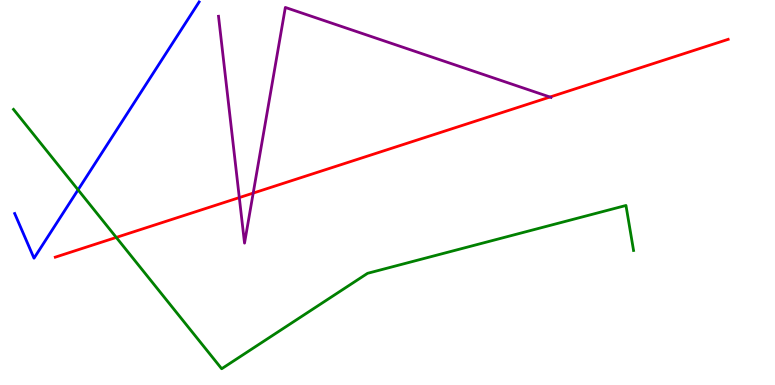[{'lines': ['blue', 'red'], 'intersections': []}, {'lines': ['green', 'red'], 'intersections': [{'x': 1.5, 'y': 3.83}]}, {'lines': ['purple', 'red'], 'intersections': [{'x': 3.09, 'y': 4.87}, {'x': 3.27, 'y': 4.98}, {'x': 7.1, 'y': 7.48}]}, {'lines': ['blue', 'green'], 'intersections': [{'x': 1.01, 'y': 5.07}]}, {'lines': ['blue', 'purple'], 'intersections': []}, {'lines': ['green', 'purple'], 'intersections': []}]